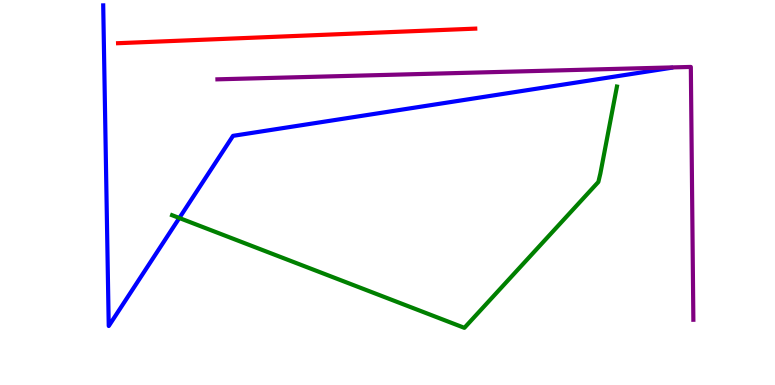[{'lines': ['blue', 'red'], 'intersections': []}, {'lines': ['green', 'red'], 'intersections': []}, {'lines': ['purple', 'red'], 'intersections': []}, {'lines': ['blue', 'green'], 'intersections': [{'x': 2.31, 'y': 4.34}]}, {'lines': ['blue', 'purple'], 'intersections': []}, {'lines': ['green', 'purple'], 'intersections': []}]